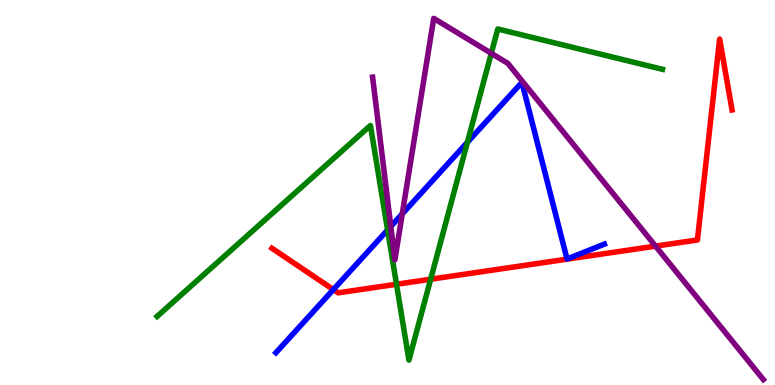[{'lines': ['blue', 'red'], 'intersections': [{'x': 4.3, 'y': 2.48}]}, {'lines': ['green', 'red'], 'intersections': [{'x': 5.12, 'y': 2.62}, {'x': 5.56, 'y': 2.75}]}, {'lines': ['purple', 'red'], 'intersections': [{'x': 8.46, 'y': 3.61}]}, {'lines': ['blue', 'green'], 'intersections': [{'x': 5.0, 'y': 4.03}, {'x': 6.03, 'y': 6.3}]}, {'lines': ['blue', 'purple'], 'intersections': [{'x': 5.04, 'y': 4.12}, {'x': 5.19, 'y': 4.44}]}, {'lines': ['green', 'purple'], 'intersections': [{'x': 6.34, 'y': 8.62}]}]